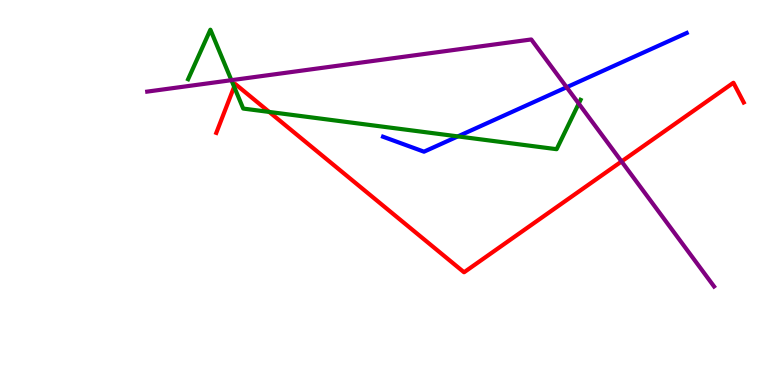[{'lines': ['blue', 'red'], 'intersections': []}, {'lines': ['green', 'red'], 'intersections': [{'x': 3.02, 'y': 7.75}, {'x': 3.47, 'y': 7.09}]}, {'lines': ['purple', 'red'], 'intersections': [{'x': 8.02, 'y': 5.81}]}, {'lines': ['blue', 'green'], 'intersections': [{'x': 5.91, 'y': 6.46}]}, {'lines': ['blue', 'purple'], 'intersections': [{'x': 7.31, 'y': 7.73}]}, {'lines': ['green', 'purple'], 'intersections': [{'x': 2.99, 'y': 7.92}, {'x': 7.47, 'y': 7.31}]}]